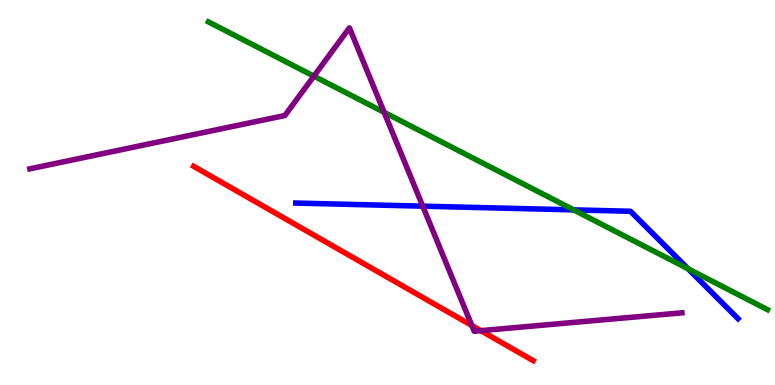[{'lines': ['blue', 'red'], 'intersections': []}, {'lines': ['green', 'red'], 'intersections': []}, {'lines': ['purple', 'red'], 'intersections': [{'x': 6.09, 'y': 1.55}, {'x': 6.2, 'y': 1.41}]}, {'lines': ['blue', 'green'], 'intersections': [{'x': 7.4, 'y': 4.55}, {'x': 8.88, 'y': 3.02}]}, {'lines': ['blue', 'purple'], 'intersections': [{'x': 5.45, 'y': 4.64}]}, {'lines': ['green', 'purple'], 'intersections': [{'x': 4.05, 'y': 8.02}, {'x': 4.96, 'y': 7.08}]}]